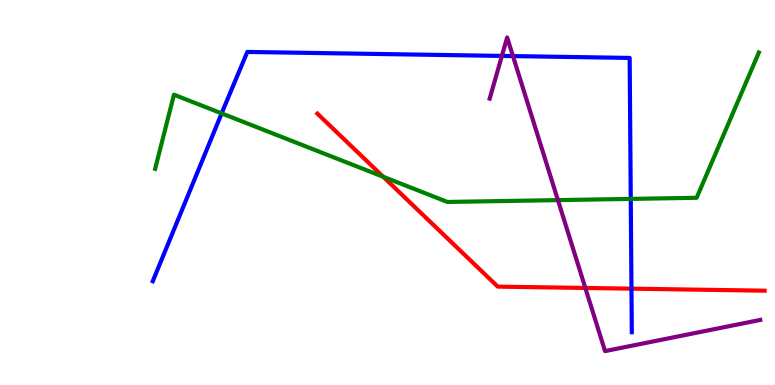[{'lines': ['blue', 'red'], 'intersections': [{'x': 8.15, 'y': 2.5}]}, {'lines': ['green', 'red'], 'intersections': [{'x': 4.94, 'y': 5.41}]}, {'lines': ['purple', 'red'], 'intersections': [{'x': 7.55, 'y': 2.52}]}, {'lines': ['blue', 'green'], 'intersections': [{'x': 2.86, 'y': 7.05}, {'x': 8.14, 'y': 4.83}]}, {'lines': ['blue', 'purple'], 'intersections': [{'x': 6.48, 'y': 8.55}, {'x': 6.62, 'y': 8.54}]}, {'lines': ['green', 'purple'], 'intersections': [{'x': 7.2, 'y': 4.8}]}]